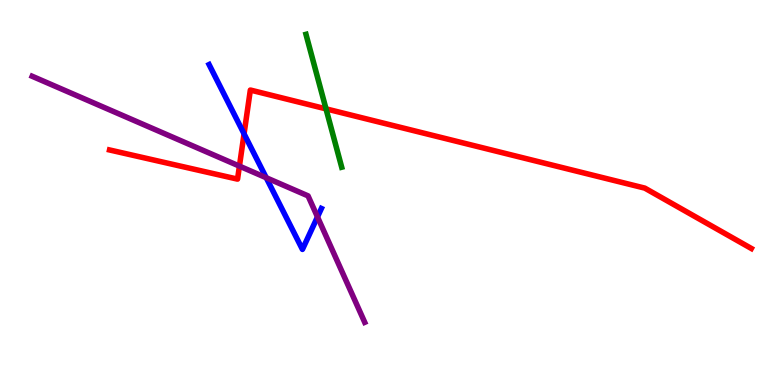[{'lines': ['blue', 'red'], 'intersections': [{'x': 3.15, 'y': 6.52}]}, {'lines': ['green', 'red'], 'intersections': [{'x': 4.21, 'y': 7.17}]}, {'lines': ['purple', 'red'], 'intersections': [{'x': 3.09, 'y': 5.69}]}, {'lines': ['blue', 'green'], 'intersections': []}, {'lines': ['blue', 'purple'], 'intersections': [{'x': 3.44, 'y': 5.38}, {'x': 4.1, 'y': 4.37}]}, {'lines': ['green', 'purple'], 'intersections': []}]